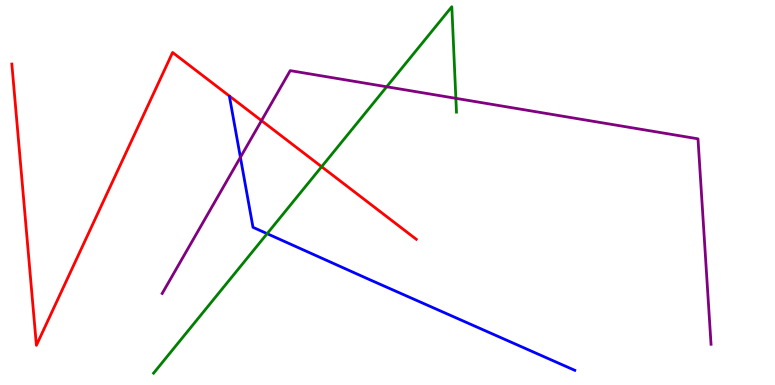[{'lines': ['blue', 'red'], 'intersections': []}, {'lines': ['green', 'red'], 'intersections': [{'x': 4.15, 'y': 5.67}]}, {'lines': ['purple', 'red'], 'intersections': [{'x': 3.37, 'y': 6.87}]}, {'lines': ['blue', 'green'], 'intersections': [{'x': 3.45, 'y': 3.93}]}, {'lines': ['blue', 'purple'], 'intersections': [{'x': 3.1, 'y': 5.91}]}, {'lines': ['green', 'purple'], 'intersections': [{'x': 4.99, 'y': 7.75}, {'x': 5.88, 'y': 7.45}]}]